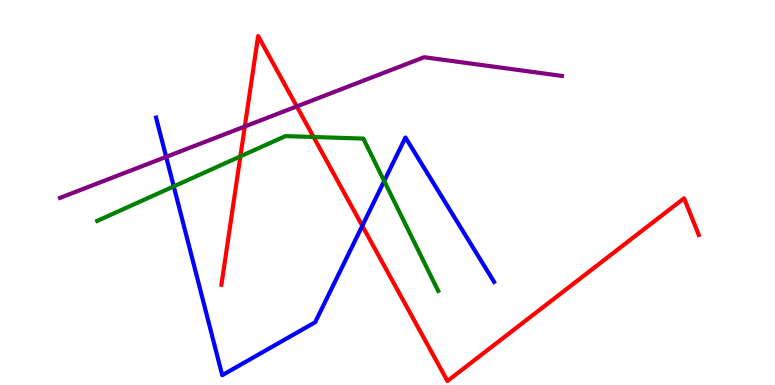[{'lines': ['blue', 'red'], 'intersections': [{'x': 4.67, 'y': 4.13}]}, {'lines': ['green', 'red'], 'intersections': [{'x': 3.1, 'y': 5.94}, {'x': 4.05, 'y': 6.44}]}, {'lines': ['purple', 'red'], 'intersections': [{'x': 3.16, 'y': 6.71}, {'x': 3.83, 'y': 7.24}]}, {'lines': ['blue', 'green'], 'intersections': [{'x': 2.24, 'y': 5.16}, {'x': 4.96, 'y': 5.3}]}, {'lines': ['blue', 'purple'], 'intersections': [{'x': 2.14, 'y': 5.93}]}, {'lines': ['green', 'purple'], 'intersections': []}]